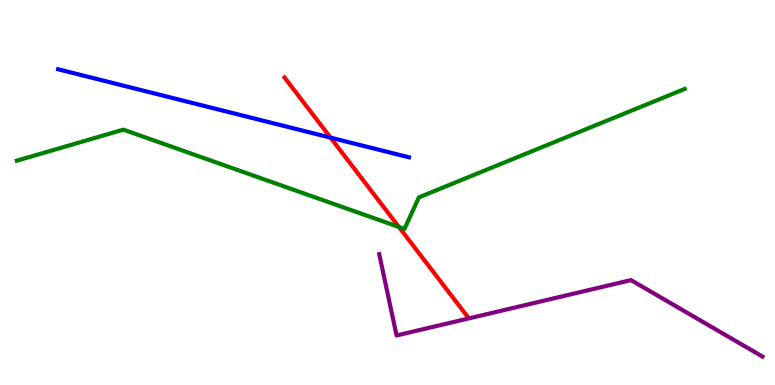[{'lines': ['blue', 'red'], 'intersections': [{'x': 4.26, 'y': 6.43}]}, {'lines': ['green', 'red'], 'intersections': [{'x': 5.15, 'y': 4.1}]}, {'lines': ['purple', 'red'], 'intersections': []}, {'lines': ['blue', 'green'], 'intersections': []}, {'lines': ['blue', 'purple'], 'intersections': []}, {'lines': ['green', 'purple'], 'intersections': []}]